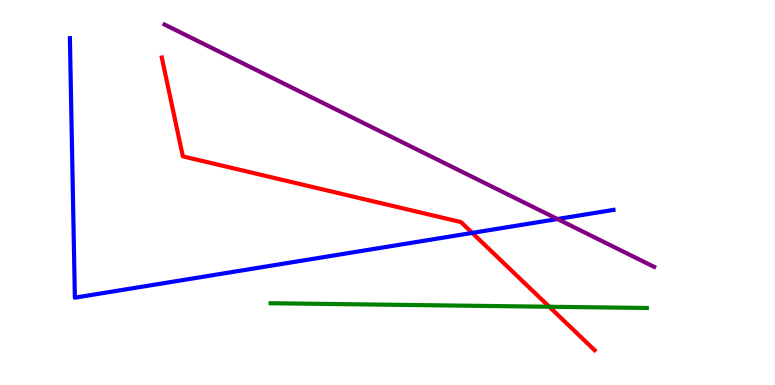[{'lines': ['blue', 'red'], 'intersections': [{'x': 6.09, 'y': 3.95}]}, {'lines': ['green', 'red'], 'intersections': [{'x': 7.09, 'y': 2.03}]}, {'lines': ['purple', 'red'], 'intersections': []}, {'lines': ['blue', 'green'], 'intersections': []}, {'lines': ['blue', 'purple'], 'intersections': [{'x': 7.19, 'y': 4.31}]}, {'lines': ['green', 'purple'], 'intersections': []}]